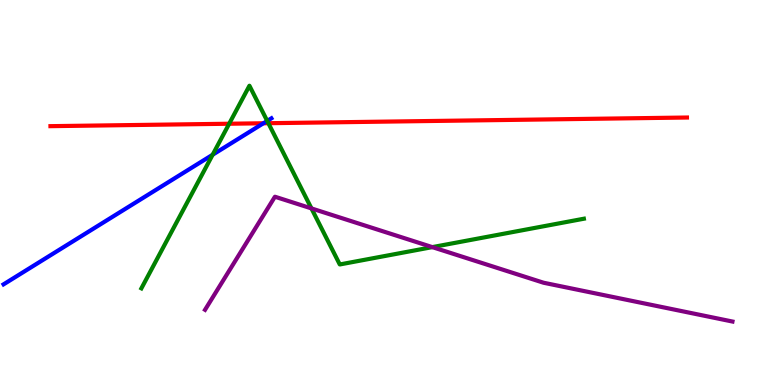[{'lines': ['blue', 'red'], 'intersections': [{'x': 3.4, 'y': 6.8}]}, {'lines': ['green', 'red'], 'intersections': [{'x': 2.96, 'y': 6.79}, {'x': 3.46, 'y': 6.8}]}, {'lines': ['purple', 'red'], 'intersections': []}, {'lines': ['blue', 'green'], 'intersections': [{'x': 2.74, 'y': 5.98}, {'x': 3.45, 'y': 6.86}]}, {'lines': ['blue', 'purple'], 'intersections': []}, {'lines': ['green', 'purple'], 'intersections': [{'x': 4.02, 'y': 4.59}, {'x': 5.58, 'y': 3.58}]}]